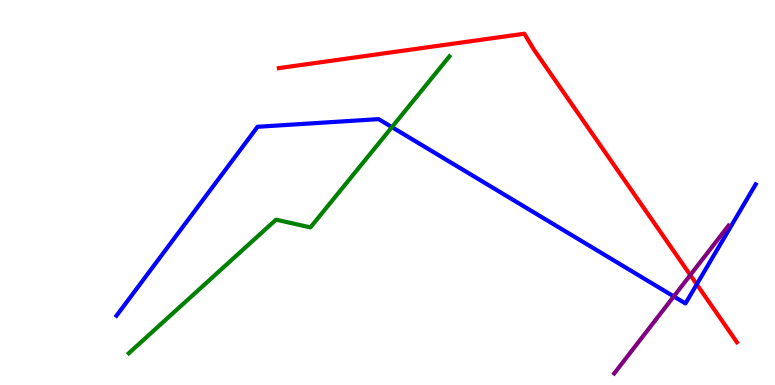[{'lines': ['blue', 'red'], 'intersections': [{'x': 8.99, 'y': 2.62}]}, {'lines': ['green', 'red'], 'intersections': []}, {'lines': ['purple', 'red'], 'intersections': [{'x': 8.91, 'y': 2.86}]}, {'lines': ['blue', 'green'], 'intersections': [{'x': 5.06, 'y': 6.7}]}, {'lines': ['blue', 'purple'], 'intersections': [{'x': 8.69, 'y': 2.3}]}, {'lines': ['green', 'purple'], 'intersections': []}]